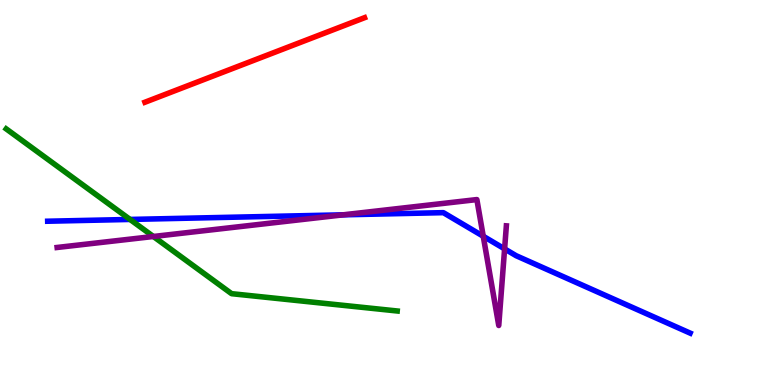[{'lines': ['blue', 'red'], 'intersections': []}, {'lines': ['green', 'red'], 'intersections': []}, {'lines': ['purple', 'red'], 'intersections': []}, {'lines': ['blue', 'green'], 'intersections': [{'x': 1.68, 'y': 4.3}]}, {'lines': ['blue', 'purple'], 'intersections': [{'x': 4.43, 'y': 4.42}, {'x': 6.24, 'y': 3.86}, {'x': 6.51, 'y': 3.54}]}, {'lines': ['green', 'purple'], 'intersections': [{'x': 1.98, 'y': 3.86}]}]